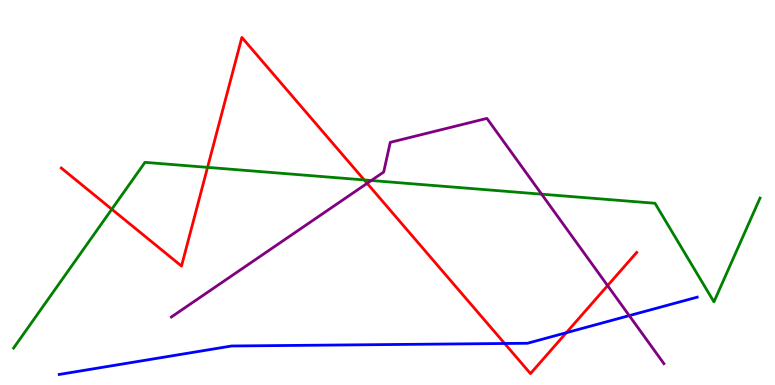[{'lines': ['blue', 'red'], 'intersections': [{'x': 6.51, 'y': 1.08}, {'x': 7.31, 'y': 1.36}]}, {'lines': ['green', 'red'], 'intersections': [{'x': 1.44, 'y': 4.57}, {'x': 2.68, 'y': 5.65}, {'x': 4.7, 'y': 5.33}]}, {'lines': ['purple', 'red'], 'intersections': [{'x': 4.74, 'y': 5.24}, {'x': 7.84, 'y': 2.58}]}, {'lines': ['blue', 'green'], 'intersections': []}, {'lines': ['blue', 'purple'], 'intersections': [{'x': 8.12, 'y': 1.8}]}, {'lines': ['green', 'purple'], 'intersections': [{'x': 4.79, 'y': 5.31}, {'x': 6.99, 'y': 4.96}]}]